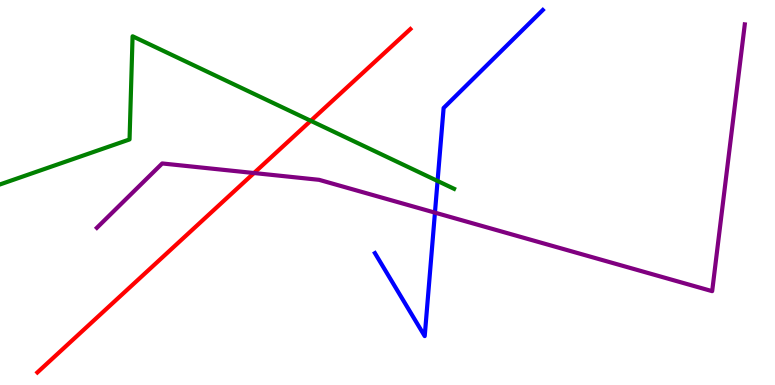[{'lines': ['blue', 'red'], 'intersections': []}, {'lines': ['green', 'red'], 'intersections': [{'x': 4.01, 'y': 6.86}]}, {'lines': ['purple', 'red'], 'intersections': [{'x': 3.28, 'y': 5.51}]}, {'lines': ['blue', 'green'], 'intersections': [{'x': 5.65, 'y': 5.3}]}, {'lines': ['blue', 'purple'], 'intersections': [{'x': 5.61, 'y': 4.48}]}, {'lines': ['green', 'purple'], 'intersections': []}]